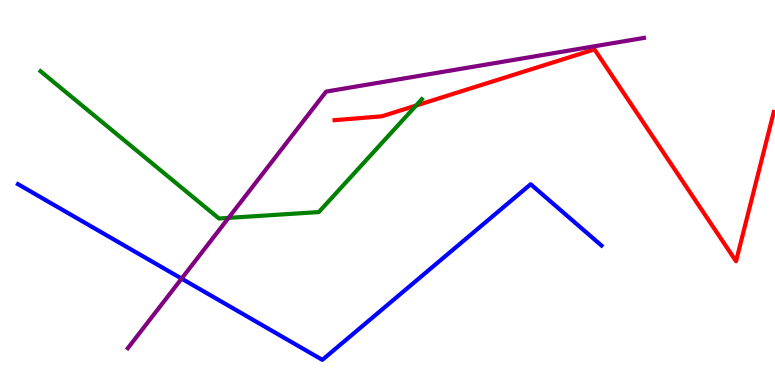[{'lines': ['blue', 'red'], 'intersections': []}, {'lines': ['green', 'red'], 'intersections': [{'x': 5.37, 'y': 7.26}]}, {'lines': ['purple', 'red'], 'intersections': []}, {'lines': ['blue', 'green'], 'intersections': []}, {'lines': ['blue', 'purple'], 'intersections': [{'x': 2.34, 'y': 2.76}]}, {'lines': ['green', 'purple'], 'intersections': [{'x': 2.95, 'y': 4.34}]}]